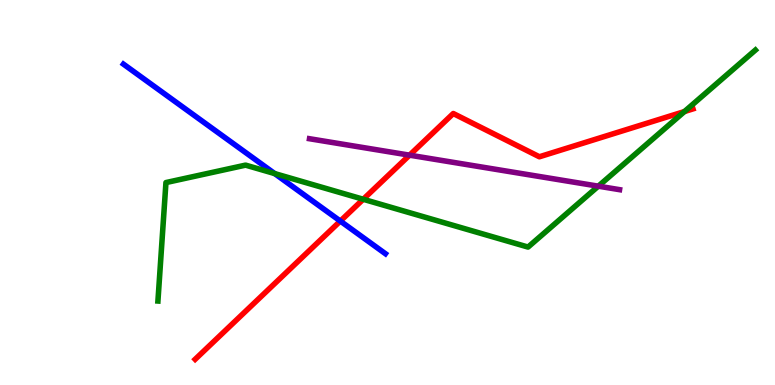[{'lines': ['blue', 'red'], 'intersections': [{'x': 4.39, 'y': 4.26}]}, {'lines': ['green', 'red'], 'intersections': [{'x': 4.69, 'y': 4.82}, {'x': 8.83, 'y': 7.1}]}, {'lines': ['purple', 'red'], 'intersections': [{'x': 5.28, 'y': 5.97}]}, {'lines': ['blue', 'green'], 'intersections': [{'x': 3.54, 'y': 5.49}]}, {'lines': ['blue', 'purple'], 'intersections': []}, {'lines': ['green', 'purple'], 'intersections': [{'x': 7.72, 'y': 5.16}]}]